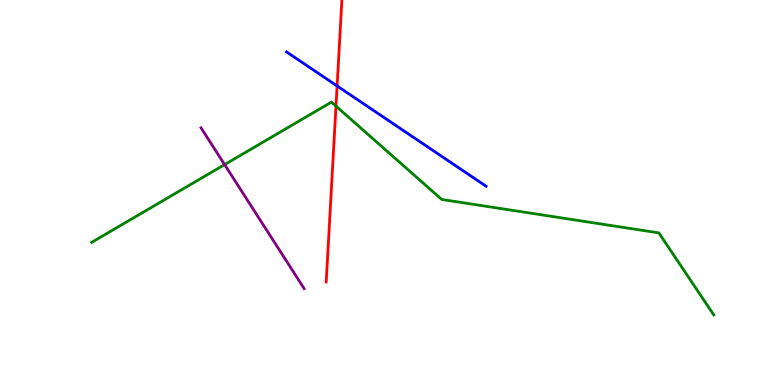[{'lines': ['blue', 'red'], 'intersections': [{'x': 4.35, 'y': 7.77}]}, {'lines': ['green', 'red'], 'intersections': [{'x': 4.34, 'y': 7.24}]}, {'lines': ['purple', 'red'], 'intersections': []}, {'lines': ['blue', 'green'], 'intersections': []}, {'lines': ['blue', 'purple'], 'intersections': []}, {'lines': ['green', 'purple'], 'intersections': [{'x': 2.9, 'y': 5.72}]}]